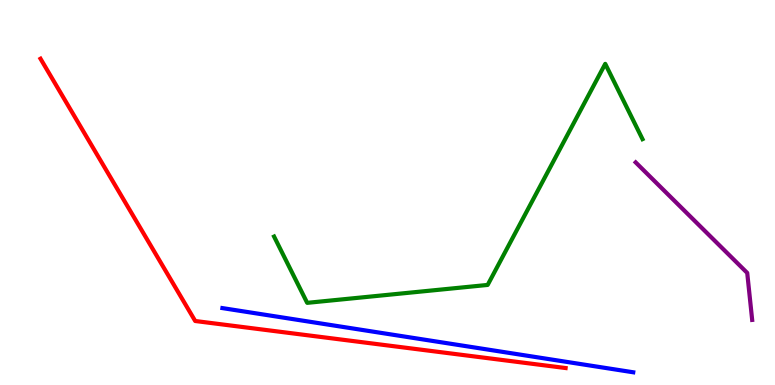[{'lines': ['blue', 'red'], 'intersections': []}, {'lines': ['green', 'red'], 'intersections': []}, {'lines': ['purple', 'red'], 'intersections': []}, {'lines': ['blue', 'green'], 'intersections': []}, {'lines': ['blue', 'purple'], 'intersections': []}, {'lines': ['green', 'purple'], 'intersections': []}]